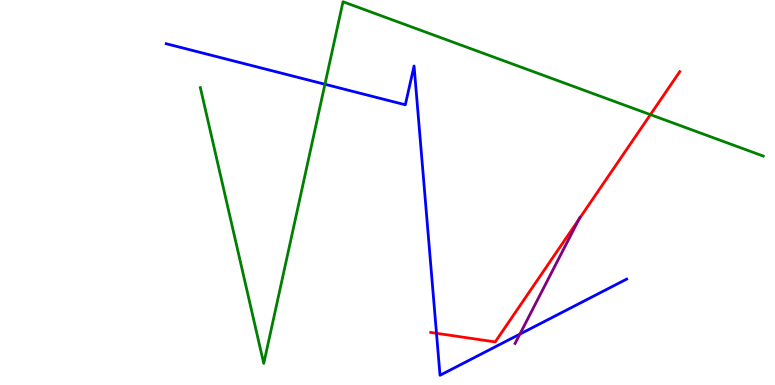[{'lines': ['blue', 'red'], 'intersections': [{'x': 5.63, 'y': 1.34}]}, {'lines': ['green', 'red'], 'intersections': [{'x': 8.39, 'y': 7.02}]}, {'lines': ['purple', 'red'], 'intersections': [{'x': 7.47, 'y': 4.31}]}, {'lines': ['blue', 'green'], 'intersections': [{'x': 4.19, 'y': 7.81}]}, {'lines': ['blue', 'purple'], 'intersections': [{'x': 6.71, 'y': 1.32}]}, {'lines': ['green', 'purple'], 'intersections': []}]